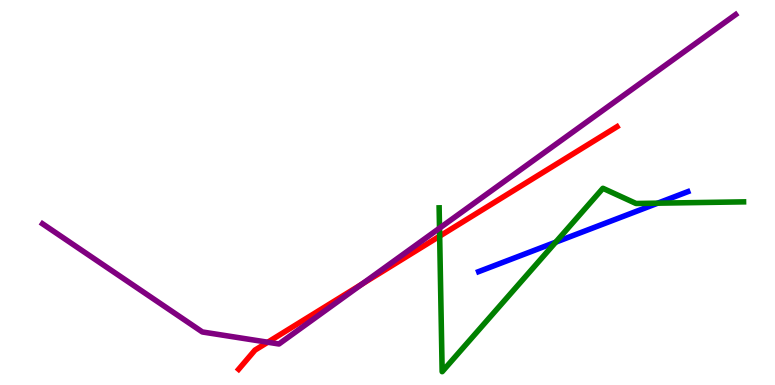[{'lines': ['blue', 'red'], 'intersections': []}, {'lines': ['green', 'red'], 'intersections': [{'x': 5.67, 'y': 3.87}]}, {'lines': ['purple', 'red'], 'intersections': [{'x': 3.45, 'y': 1.11}, {'x': 4.67, 'y': 2.62}]}, {'lines': ['blue', 'green'], 'intersections': [{'x': 7.17, 'y': 3.71}, {'x': 8.49, 'y': 4.72}]}, {'lines': ['blue', 'purple'], 'intersections': []}, {'lines': ['green', 'purple'], 'intersections': [{'x': 5.67, 'y': 4.07}]}]